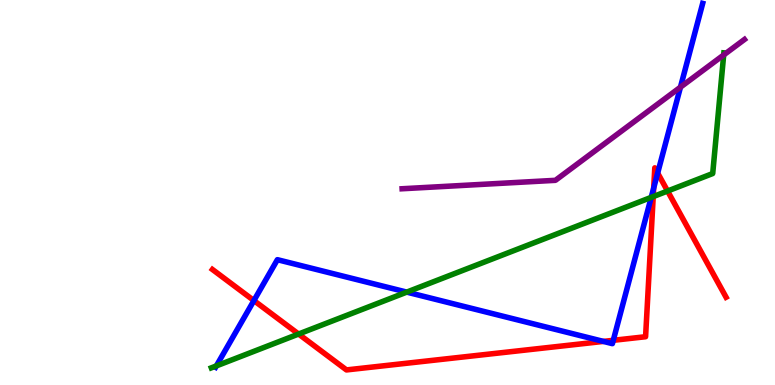[{'lines': ['blue', 'red'], 'intersections': [{'x': 3.28, 'y': 2.19}, {'x': 7.79, 'y': 1.13}, {'x': 7.91, 'y': 1.16}, {'x': 8.43, 'y': 5.12}, {'x': 8.49, 'y': 5.51}]}, {'lines': ['green', 'red'], 'intersections': [{'x': 3.85, 'y': 1.32}, {'x': 8.43, 'y': 4.89}, {'x': 8.61, 'y': 5.04}]}, {'lines': ['purple', 'red'], 'intersections': []}, {'lines': ['blue', 'green'], 'intersections': [{'x': 2.79, 'y': 0.496}, {'x': 5.25, 'y': 2.41}, {'x': 8.4, 'y': 4.87}]}, {'lines': ['blue', 'purple'], 'intersections': [{'x': 8.78, 'y': 7.74}]}, {'lines': ['green', 'purple'], 'intersections': [{'x': 9.34, 'y': 8.57}]}]